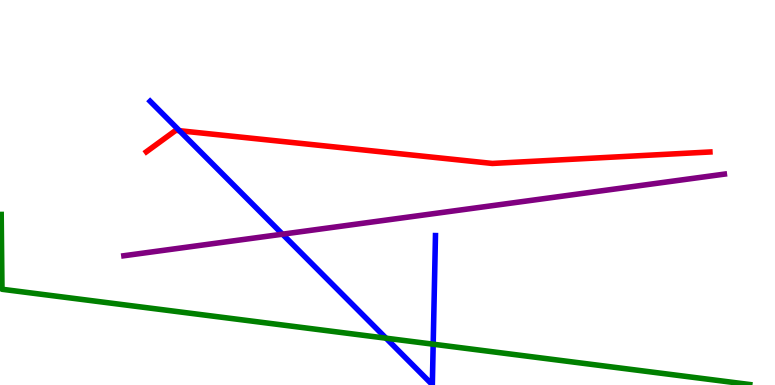[{'lines': ['blue', 'red'], 'intersections': [{'x': 2.32, 'y': 6.61}]}, {'lines': ['green', 'red'], 'intersections': []}, {'lines': ['purple', 'red'], 'intersections': []}, {'lines': ['blue', 'green'], 'intersections': [{'x': 4.98, 'y': 1.22}, {'x': 5.59, 'y': 1.06}]}, {'lines': ['blue', 'purple'], 'intersections': [{'x': 3.65, 'y': 3.92}]}, {'lines': ['green', 'purple'], 'intersections': []}]